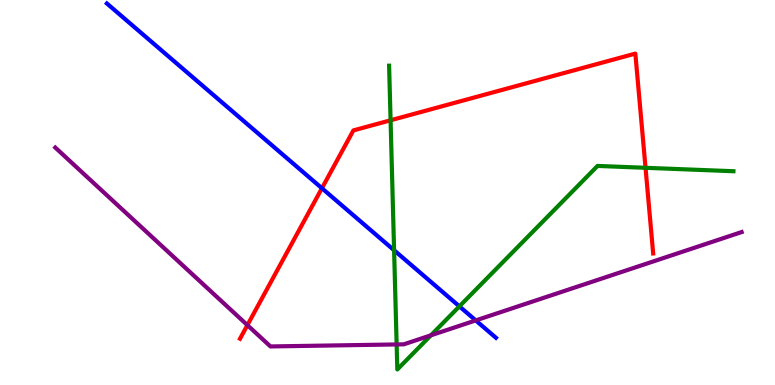[{'lines': ['blue', 'red'], 'intersections': [{'x': 4.15, 'y': 5.11}]}, {'lines': ['green', 'red'], 'intersections': [{'x': 5.04, 'y': 6.88}, {'x': 8.33, 'y': 5.64}]}, {'lines': ['purple', 'red'], 'intersections': [{'x': 3.19, 'y': 1.55}]}, {'lines': ['blue', 'green'], 'intersections': [{'x': 5.09, 'y': 3.5}, {'x': 5.93, 'y': 2.04}]}, {'lines': ['blue', 'purple'], 'intersections': [{'x': 6.14, 'y': 1.68}]}, {'lines': ['green', 'purple'], 'intersections': [{'x': 5.12, 'y': 1.05}, {'x': 5.56, 'y': 1.29}]}]